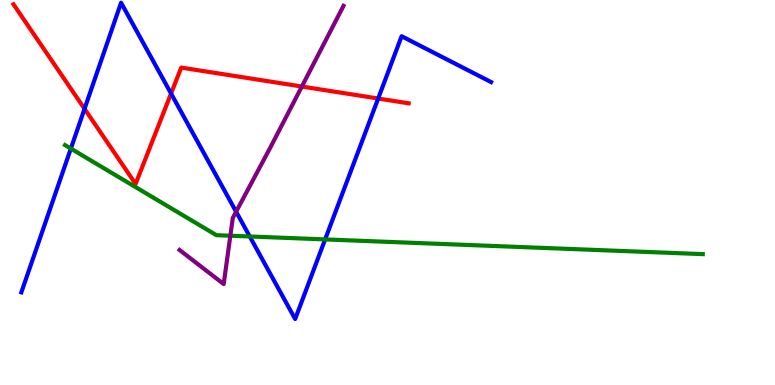[{'lines': ['blue', 'red'], 'intersections': [{'x': 1.09, 'y': 7.17}, {'x': 2.21, 'y': 7.57}, {'x': 4.88, 'y': 7.44}]}, {'lines': ['green', 'red'], 'intersections': []}, {'lines': ['purple', 'red'], 'intersections': [{'x': 3.89, 'y': 7.75}]}, {'lines': ['blue', 'green'], 'intersections': [{'x': 0.914, 'y': 6.14}, {'x': 3.22, 'y': 3.86}, {'x': 4.2, 'y': 3.78}]}, {'lines': ['blue', 'purple'], 'intersections': [{'x': 3.05, 'y': 4.5}]}, {'lines': ['green', 'purple'], 'intersections': [{'x': 2.97, 'y': 3.88}]}]